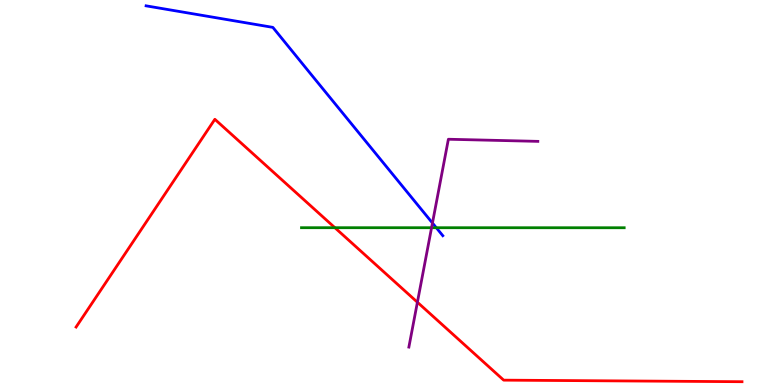[{'lines': ['blue', 'red'], 'intersections': []}, {'lines': ['green', 'red'], 'intersections': [{'x': 4.32, 'y': 4.09}]}, {'lines': ['purple', 'red'], 'intersections': [{'x': 5.39, 'y': 2.15}]}, {'lines': ['blue', 'green'], 'intersections': [{'x': 5.63, 'y': 4.09}]}, {'lines': ['blue', 'purple'], 'intersections': [{'x': 5.58, 'y': 4.21}]}, {'lines': ['green', 'purple'], 'intersections': [{'x': 5.57, 'y': 4.09}]}]